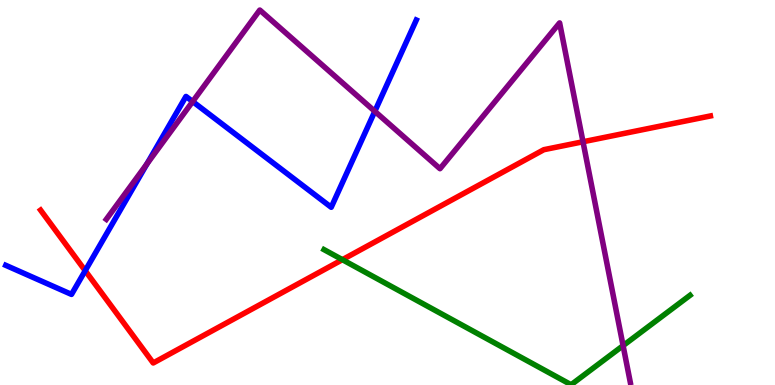[{'lines': ['blue', 'red'], 'intersections': [{'x': 1.1, 'y': 2.97}]}, {'lines': ['green', 'red'], 'intersections': [{'x': 4.42, 'y': 3.26}]}, {'lines': ['purple', 'red'], 'intersections': [{'x': 7.52, 'y': 6.32}]}, {'lines': ['blue', 'green'], 'intersections': []}, {'lines': ['blue', 'purple'], 'intersections': [{'x': 1.9, 'y': 5.74}, {'x': 2.49, 'y': 7.36}, {'x': 4.84, 'y': 7.11}]}, {'lines': ['green', 'purple'], 'intersections': [{'x': 8.04, 'y': 1.02}]}]